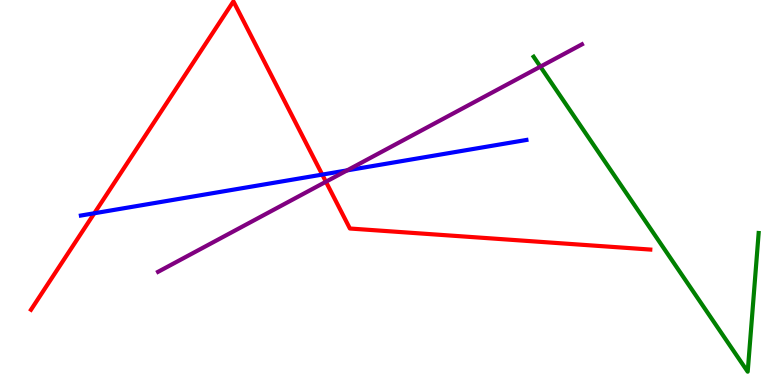[{'lines': ['blue', 'red'], 'intersections': [{'x': 1.22, 'y': 4.46}, {'x': 4.16, 'y': 5.47}]}, {'lines': ['green', 'red'], 'intersections': []}, {'lines': ['purple', 'red'], 'intersections': [{'x': 4.21, 'y': 5.28}]}, {'lines': ['blue', 'green'], 'intersections': []}, {'lines': ['blue', 'purple'], 'intersections': [{'x': 4.48, 'y': 5.57}]}, {'lines': ['green', 'purple'], 'intersections': [{'x': 6.97, 'y': 8.27}]}]